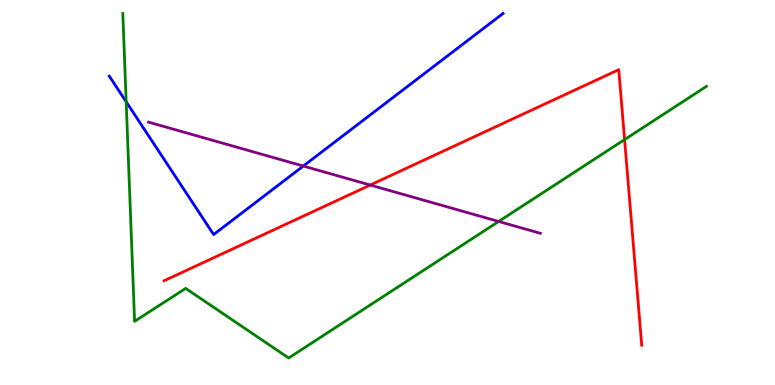[{'lines': ['blue', 'red'], 'intersections': []}, {'lines': ['green', 'red'], 'intersections': [{'x': 8.06, 'y': 6.37}]}, {'lines': ['purple', 'red'], 'intersections': [{'x': 4.78, 'y': 5.19}]}, {'lines': ['blue', 'green'], 'intersections': [{'x': 1.63, 'y': 7.36}]}, {'lines': ['blue', 'purple'], 'intersections': [{'x': 3.91, 'y': 5.69}]}, {'lines': ['green', 'purple'], 'intersections': [{'x': 6.43, 'y': 4.25}]}]